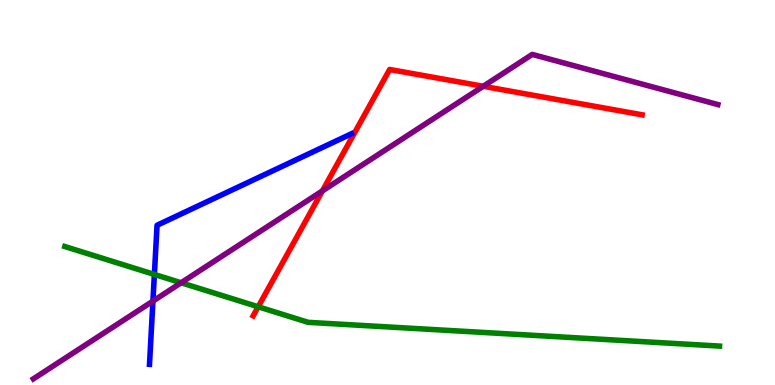[{'lines': ['blue', 'red'], 'intersections': []}, {'lines': ['green', 'red'], 'intersections': [{'x': 3.33, 'y': 2.03}]}, {'lines': ['purple', 'red'], 'intersections': [{'x': 4.16, 'y': 5.04}, {'x': 6.24, 'y': 7.76}]}, {'lines': ['blue', 'green'], 'intersections': [{'x': 1.99, 'y': 2.87}]}, {'lines': ['blue', 'purple'], 'intersections': [{'x': 1.97, 'y': 2.18}]}, {'lines': ['green', 'purple'], 'intersections': [{'x': 2.34, 'y': 2.66}]}]